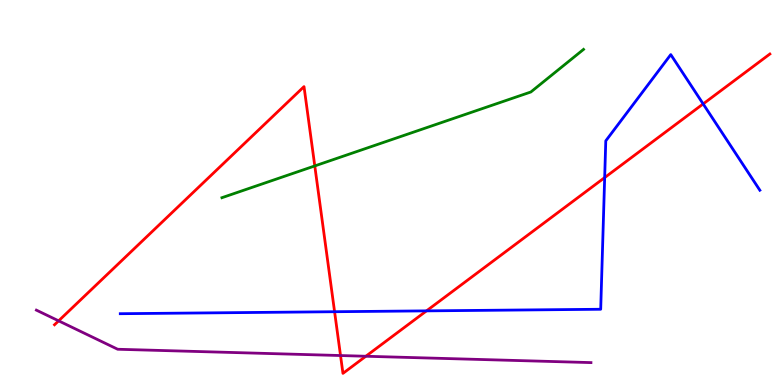[{'lines': ['blue', 'red'], 'intersections': [{'x': 4.32, 'y': 1.9}, {'x': 5.5, 'y': 1.93}, {'x': 7.8, 'y': 5.39}, {'x': 9.07, 'y': 7.3}]}, {'lines': ['green', 'red'], 'intersections': [{'x': 4.06, 'y': 5.69}]}, {'lines': ['purple', 'red'], 'intersections': [{'x': 0.756, 'y': 1.67}, {'x': 4.39, 'y': 0.765}, {'x': 4.72, 'y': 0.747}]}, {'lines': ['blue', 'green'], 'intersections': []}, {'lines': ['blue', 'purple'], 'intersections': []}, {'lines': ['green', 'purple'], 'intersections': []}]